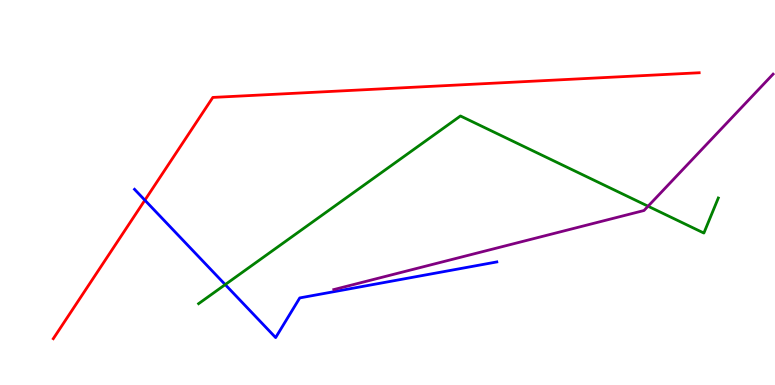[{'lines': ['blue', 'red'], 'intersections': [{'x': 1.87, 'y': 4.8}]}, {'lines': ['green', 'red'], 'intersections': []}, {'lines': ['purple', 'red'], 'intersections': []}, {'lines': ['blue', 'green'], 'intersections': [{'x': 2.91, 'y': 2.61}]}, {'lines': ['blue', 'purple'], 'intersections': []}, {'lines': ['green', 'purple'], 'intersections': [{'x': 8.36, 'y': 4.64}]}]